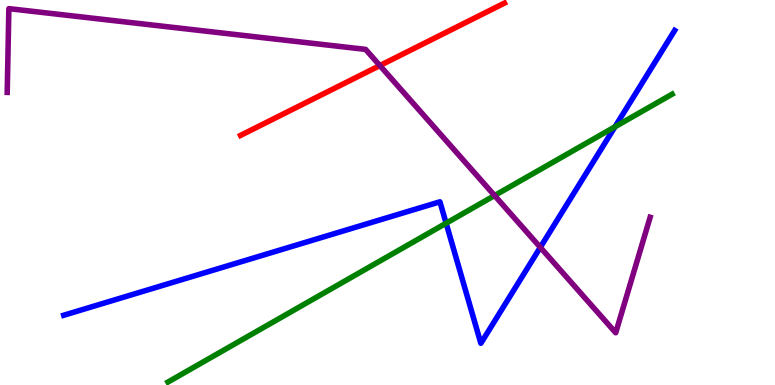[{'lines': ['blue', 'red'], 'intersections': []}, {'lines': ['green', 'red'], 'intersections': []}, {'lines': ['purple', 'red'], 'intersections': [{'x': 4.9, 'y': 8.3}]}, {'lines': ['blue', 'green'], 'intersections': [{'x': 5.76, 'y': 4.2}, {'x': 7.94, 'y': 6.71}]}, {'lines': ['blue', 'purple'], 'intersections': [{'x': 6.97, 'y': 3.58}]}, {'lines': ['green', 'purple'], 'intersections': [{'x': 6.38, 'y': 4.92}]}]